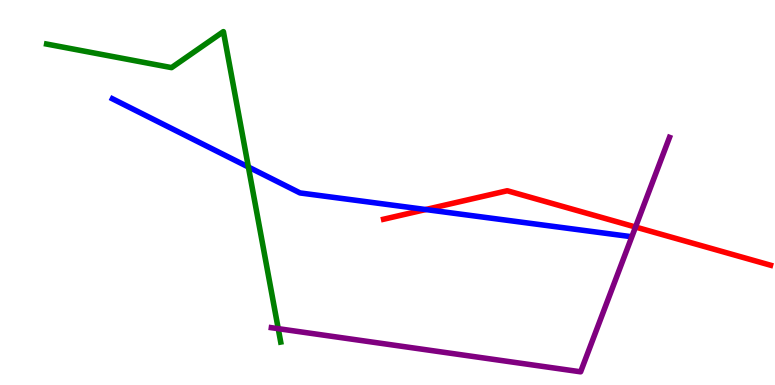[{'lines': ['blue', 'red'], 'intersections': [{'x': 5.49, 'y': 4.56}]}, {'lines': ['green', 'red'], 'intersections': []}, {'lines': ['purple', 'red'], 'intersections': [{'x': 8.2, 'y': 4.1}]}, {'lines': ['blue', 'green'], 'intersections': [{'x': 3.21, 'y': 5.66}]}, {'lines': ['blue', 'purple'], 'intersections': []}, {'lines': ['green', 'purple'], 'intersections': [{'x': 3.59, 'y': 1.46}]}]